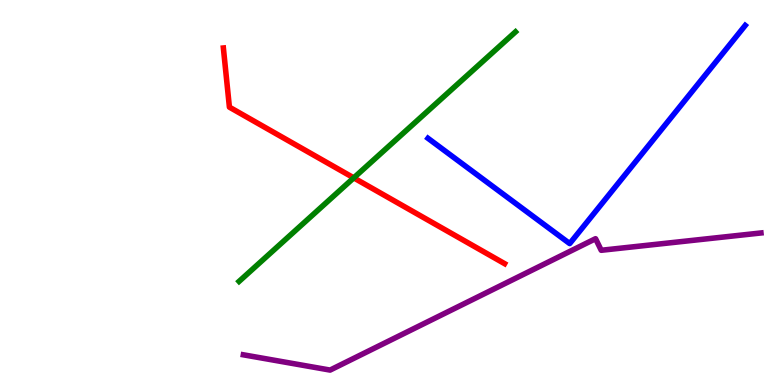[{'lines': ['blue', 'red'], 'intersections': []}, {'lines': ['green', 'red'], 'intersections': [{'x': 4.56, 'y': 5.38}]}, {'lines': ['purple', 'red'], 'intersections': []}, {'lines': ['blue', 'green'], 'intersections': []}, {'lines': ['blue', 'purple'], 'intersections': []}, {'lines': ['green', 'purple'], 'intersections': []}]